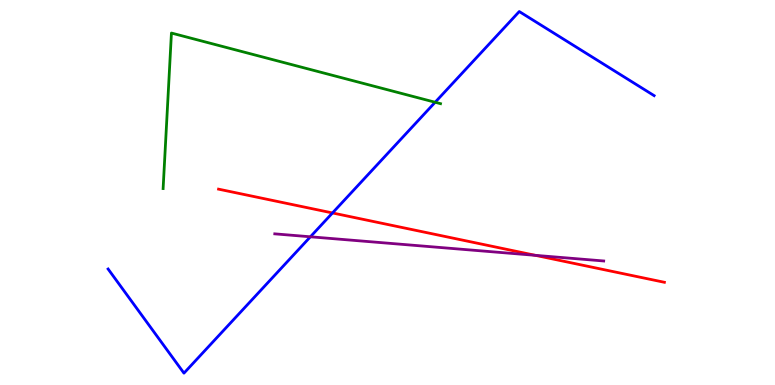[{'lines': ['blue', 'red'], 'intersections': [{'x': 4.29, 'y': 4.47}]}, {'lines': ['green', 'red'], 'intersections': []}, {'lines': ['purple', 'red'], 'intersections': [{'x': 6.91, 'y': 3.37}]}, {'lines': ['blue', 'green'], 'intersections': [{'x': 5.61, 'y': 7.34}]}, {'lines': ['blue', 'purple'], 'intersections': [{'x': 4.01, 'y': 3.85}]}, {'lines': ['green', 'purple'], 'intersections': []}]